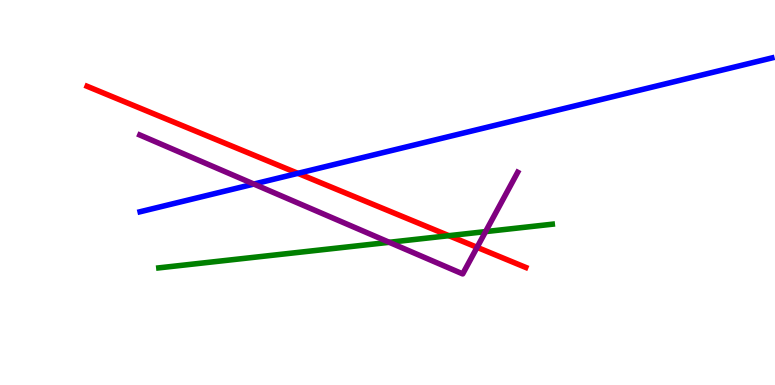[{'lines': ['blue', 'red'], 'intersections': [{'x': 3.84, 'y': 5.5}]}, {'lines': ['green', 'red'], 'intersections': [{'x': 5.79, 'y': 3.88}]}, {'lines': ['purple', 'red'], 'intersections': [{'x': 6.16, 'y': 3.58}]}, {'lines': ['blue', 'green'], 'intersections': []}, {'lines': ['blue', 'purple'], 'intersections': [{'x': 3.28, 'y': 5.22}]}, {'lines': ['green', 'purple'], 'intersections': [{'x': 5.02, 'y': 3.71}, {'x': 6.27, 'y': 3.98}]}]